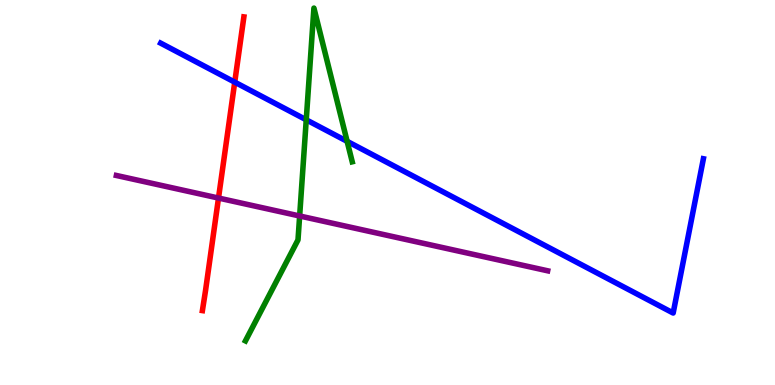[{'lines': ['blue', 'red'], 'intersections': [{'x': 3.03, 'y': 7.87}]}, {'lines': ['green', 'red'], 'intersections': []}, {'lines': ['purple', 'red'], 'intersections': [{'x': 2.82, 'y': 4.86}]}, {'lines': ['blue', 'green'], 'intersections': [{'x': 3.95, 'y': 6.89}, {'x': 4.48, 'y': 6.33}]}, {'lines': ['blue', 'purple'], 'intersections': []}, {'lines': ['green', 'purple'], 'intersections': [{'x': 3.87, 'y': 4.39}]}]